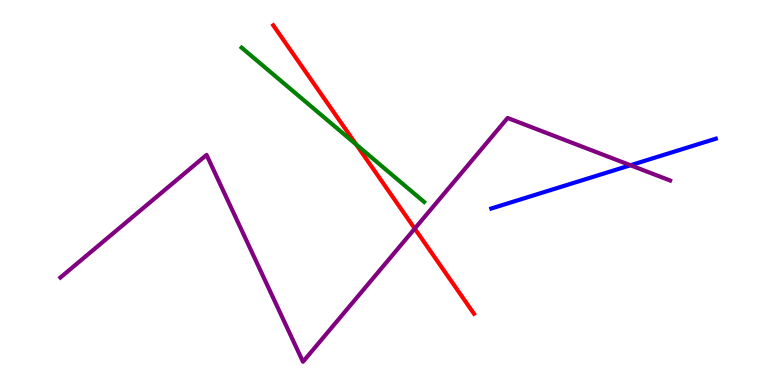[{'lines': ['blue', 'red'], 'intersections': []}, {'lines': ['green', 'red'], 'intersections': [{'x': 4.6, 'y': 6.24}]}, {'lines': ['purple', 'red'], 'intersections': [{'x': 5.35, 'y': 4.06}]}, {'lines': ['blue', 'green'], 'intersections': []}, {'lines': ['blue', 'purple'], 'intersections': [{'x': 8.13, 'y': 5.71}]}, {'lines': ['green', 'purple'], 'intersections': []}]